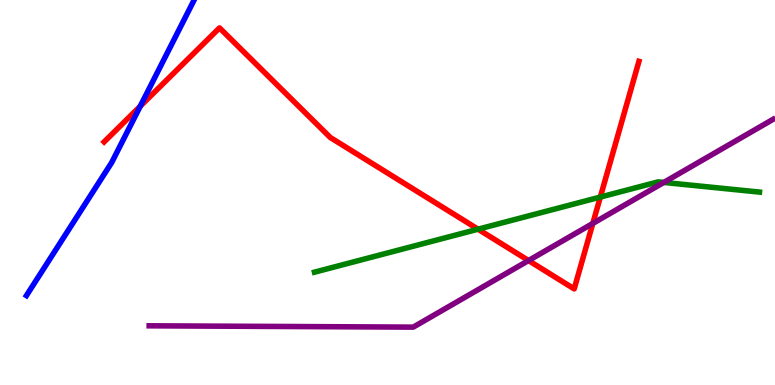[{'lines': ['blue', 'red'], 'intersections': [{'x': 1.81, 'y': 7.24}]}, {'lines': ['green', 'red'], 'intersections': [{'x': 6.17, 'y': 4.05}, {'x': 7.75, 'y': 4.88}]}, {'lines': ['purple', 'red'], 'intersections': [{'x': 6.82, 'y': 3.23}, {'x': 7.65, 'y': 4.2}]}, {'lines': ['blue', 'green'], 'intersections': []}, {'lines': ['blue', 'purple'], 'intersections': []}, {'lines': ['green', 'purple'], 'intersections': [{'x': 8.57, 'y': 5.26}]}]